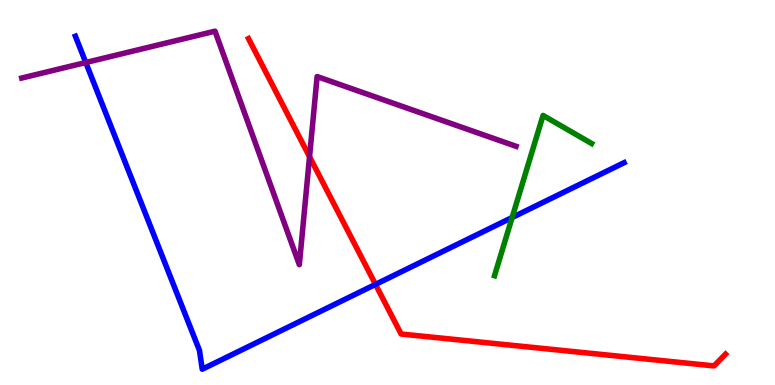[{'lines': ['blue', 'red'], 'intersections': [{'x': 4.85, 'y': 2.61}]}, {'lines': ['green', 'red'], 'intersections': []}, {'lines': ['purple', 'red'], 'intersections': [{'x': 3.99, 'y': 5.93}]}, {'lines': ['blue', 'green'], 'intersections': [{'x': 6.61, 'y': 4.35}]}, {'lines': ['blue', 'purple'], 'intersections': [{'x': 1.11, 'y': 8.38}]}, {'lines': ['green', 'purple'], 'intersections': []}]